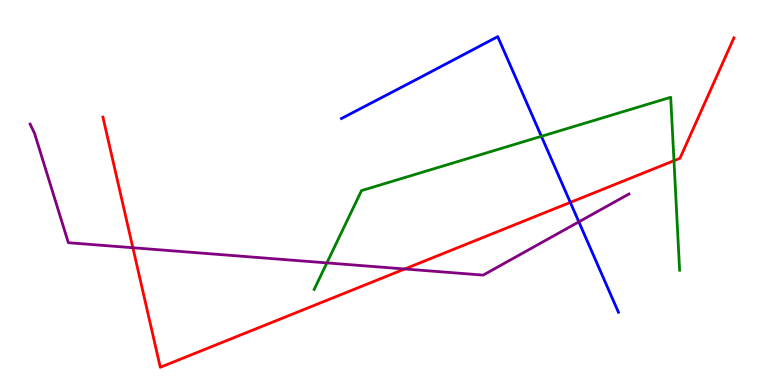[{'lines': ['blue', 'red'], 'intersections': [{'x': 7.36, 'y': 4.74}]}, {'lines': ['green', 'red'], 'intersections': [{'x': 8.7, 'y': 5.83}]}, {'lines': ['purple', 'red'], 'intersections': [{'x': 1.71, 'y': 3.57}, {'x': 5.22, 'y': 3.01}]}, {'lines': ['blue', 'green'], 'intersections': [{'x': 6.99, 'y': 6.46}]}, {'lines': ['blue', 'purple'], 'intersections': [{'x': 7.47, 'y': 4.24}]}, {'lines': ['green', 'purple'], 'intersections': [{'x': 4.22, 'y': 3.17}]}]